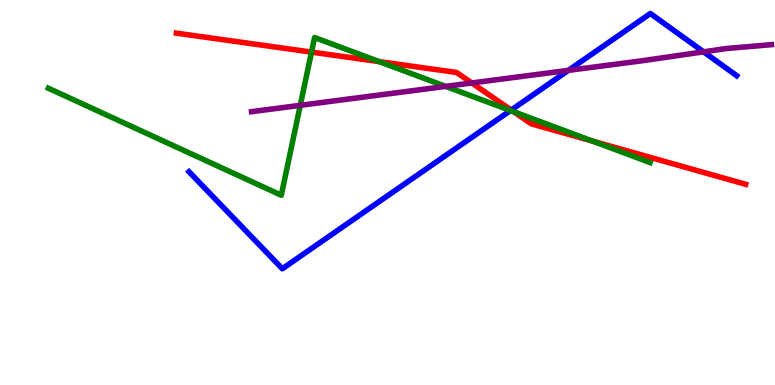[{'lines': ['blue', 'red'], 'intersections': [{'x': 6.6, 'y': 7.14}]}, {'lines': ['green', 'red'], 'intersections': [{'x': 4.02, 'y': 8.65}, {'x': 4.89, 'y': 8.4}, {'x': 6.63, 'y': 7.1}, {'x': 7.65, 'y': 6.33}]}, {'lines': ['purple', 'red'], 'intersections': [{'x': 6.09, 'y': 7.85}]}, {'lines': ['blue', 'green'], 'intersections': [{'x': 6.59, 'y': 7.13}]}, {'lines': ['blue', 'purple'], 'intersections': [{'x': 7.33, 'y': 8.17}, {'x': 9.08, 'y': 8.65}]}, {'lines': ['green', 'purple'], 'intersections': [{'x': 3.87, 'y': 7.26}, {'x': 5.75, 'y': 7.76}]}]